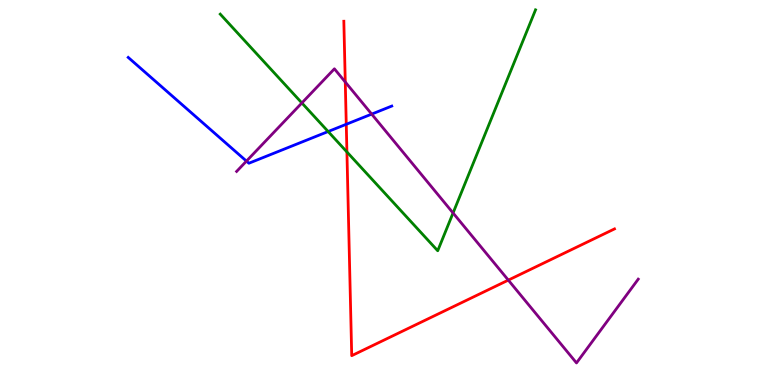[{'lines': ['blue', 'red'], 'intersections': [{'x': 4.47, 'y': 6.77}]}, {'lines': ['green', 'red'], 'intersections': [{'x': 4.48, 'y': 6.05}]}, {'lines': ['purple', 'red'], 'intersections': [{'x': 4.46, 'y': 7.87}, {'x': 6.56, 'y': 2.72}]}, {'lines': ['blue', 'green'], 'intersections': [{'x': 4.23, 'y': 6.58}]}, {'lines': ['blue', 'purple'], 'intersections': [{'x': 3.18, 'y': 5.82}, {'x': 4.8, 'y': 7.04}]}, {'lines': ['green', 'purple'], 'intersections': [{'x': 3.9, 'y': 7.33}, {'x': 5.85, 'y': 4.47}]}]